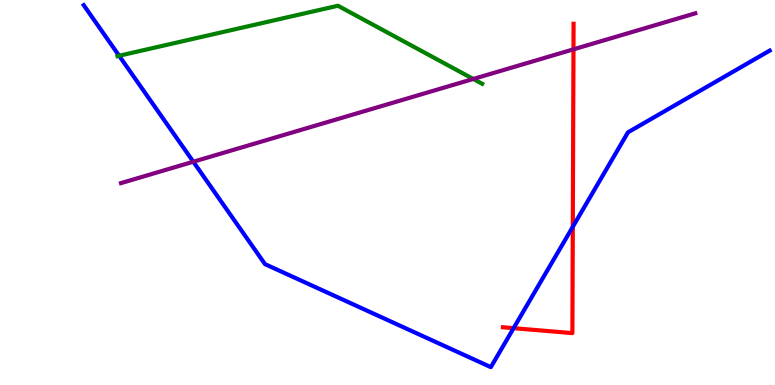[{'lines': ['blue', 'red'], 'intersections': [{'x': 6.63, 'y': 1.48}, {'x': 7.39, 'y': 4.11}]}, {'lines': ['green', 'red'], 'intersections': []}, {'lines': ['purple', 'red'], 'intersections': [{'x': 7.4, 'y': 8.72}]}, {'lines': ['blue', 'green'], 'intersections': [{'x': 1.54, 'y': 8.55}]}, {'lines': ['blue', 'purple'], 'intersections': [{'x': 2.49, 'y': 5.8}]}, {'lines': ['green', 'purple'], 'intersections': [{'x': 6.11, 'y': 7.95}]}]